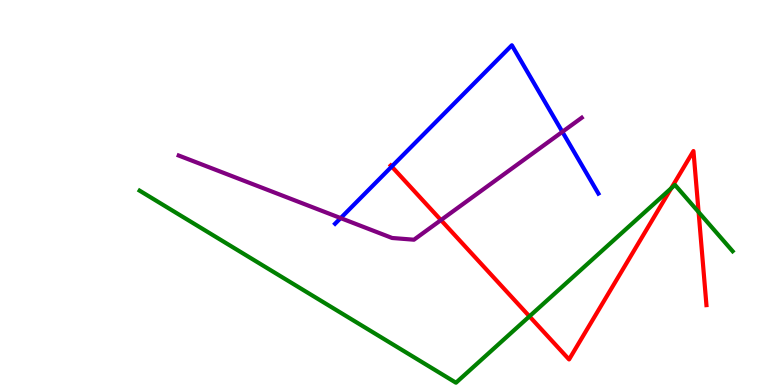[{'lines': ['blue', 'red'], 'intersections': [{'x': 5.05, 'y': 5.67}]}, {'lines': ['green', 'red'], 'intersections': [{'x': 6.83, 'y': 1.78}, {'x': 8.66, 'y': 5.11}, {'x': 9.01, 'y': 4.49}]}, {'lines': ['purple', 'red'], 'intersections': [{'x': 5.69, 'y': 4.28}]}, {'lines': ['blue', 'green'], 'intersections': []}, {'lines': ['blue', 'purple'], 'intersections': [{'x': 4.4, 'y': 4.34}, {'x': 7.26, 'y': 6.58}]}, {'lines': ['green', 'purple'], 'intersections': []}]